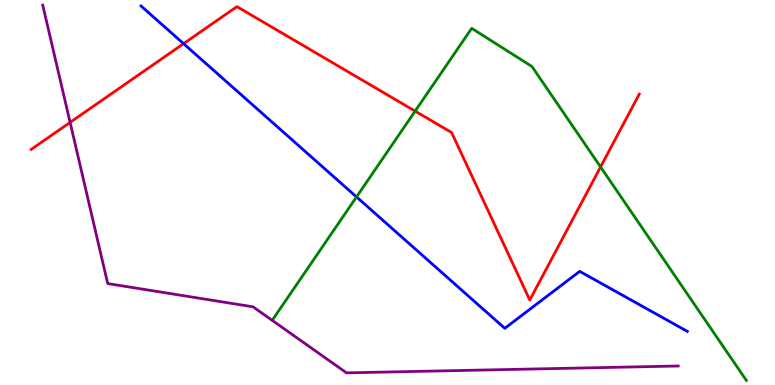[{'lines': ['blue', 'red'], 'intersections': [{'x': 2.37, 'y': 8.87}]}, {'lines': ['green', 'red'], 'intersections': [{'x': 5.36, 'y': 7.11}, {'x': 7.75, 'y': 5.66}]}, {'lines': ['purple', 'red'], 'intersections': [{'x': 0.905, 'y': 6.82}]}, {'lines': ['blue', 'green'], 'intersections': [{'x': 4.6, 'y': 4.89}]}, {'lines': ['blue', 'purple'], 'intersections': []}, {'lines': ['green', 'purple'], 'intersections': []}]